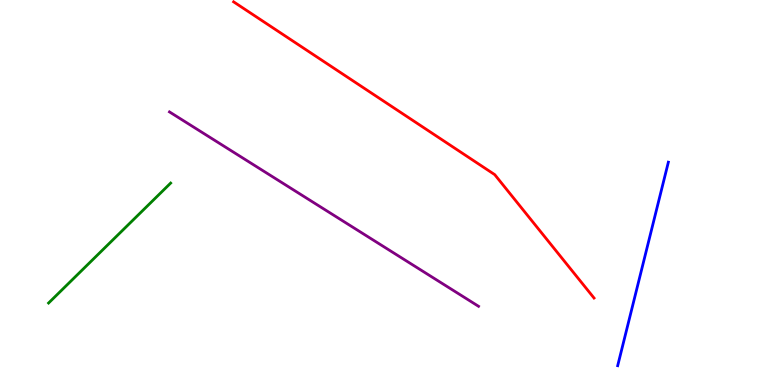[{'lines': ['blue', 'red'], 'intersections': []}, {'lines': ['green', 'red'], 'intersections': []}, {'lines': ['purple', 'red'], 'intersections': []}, {'lines': ['blue', 'green'], 'intersections': []}, {'lines': ['blue', 'purple'], 'intersections': []}, {'lines': ['green', 'purple'], 'intersections': []}]